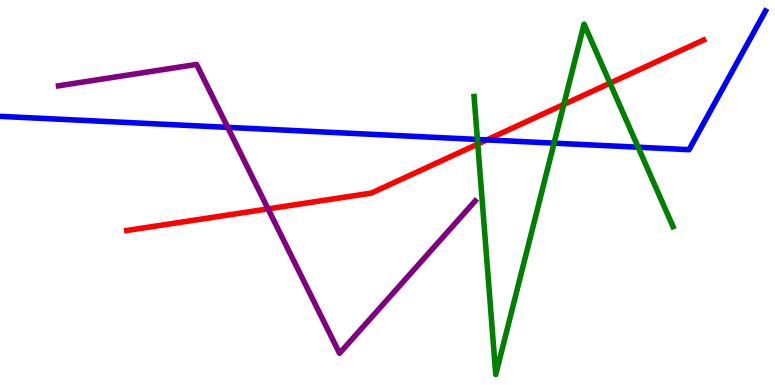[{'lines': ['blue', 'red'], 'intersections': [{'x': 6.28, 'y': 6.37}]}, {'lines': ['green', 'red'], 'intersections': [{'x': 6.16, 'y': 6.26}, {'x': 7.28, 'y': 7.29}, {'x': 7.87, 'y': 7.84}]}, {'lines': ['purple', 'red'], 'intersections': [{'x': 3.46, 'y': 4.57}]}, {'lines': ['blue', 'green'], 'intersections': [{'x': 6.16, 'y': 6.38}, {'x': 7.15, 'y': 6.28}, {'x': 8.23, 'y': 6.18}]}, {'lines': ['blue', 'purple'], 'intersections': [{'x': 2.94, 'y': 6.69}]}, {'lines': ['green', 'purple'], 'intersections': []}]